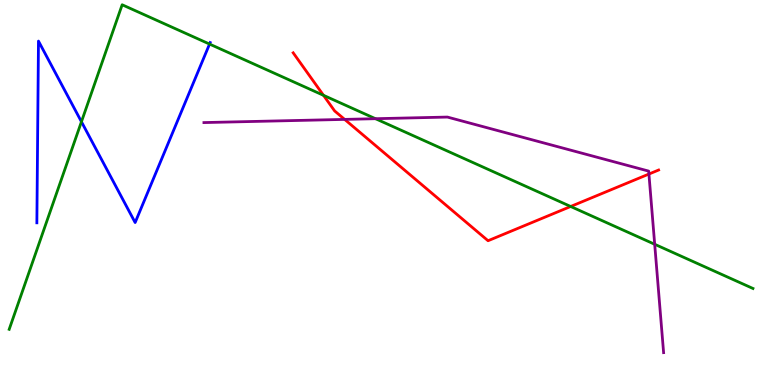[{'lines': ['blue', 'red'], 'intersections': []}, {'lines': ['green', 'red'], 'intersections': [{'x': 4.17, 'y': 7.52}, {'x': 7.36, 'y': 4.64}]}, {'lines': ['purple', 'red'], 'intersections': [{'x': 4.45, 'y': 6.9}, {'x': 8.37, 'y': 5.48}]}, {'lines': ['blue', 'green'], 'intersections': [{'x': 1.05, 'y': 6.84}, {'x': 2.7, 'y': 8.86}]}, {'lines': ['blue', 'purple'], 'intersections': []}, {'lines': ['green', 'purple'], 'intersections': [{'x': 4.84, 'y': 6.92}, {'x': 8.45, 'y': 3.66}]}]